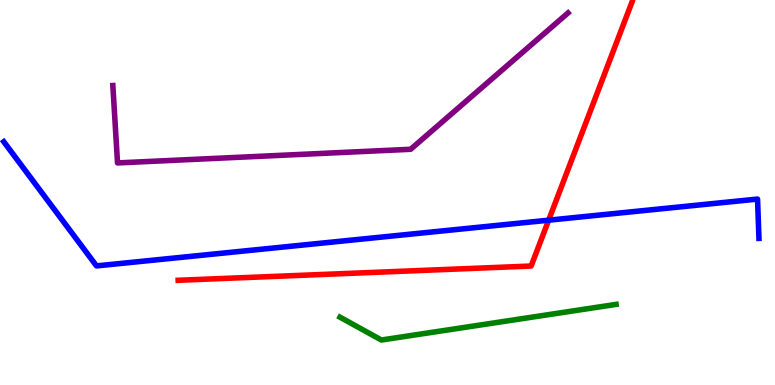[{'lines': ['blue', 'red'], 'intersections': [{'x': 7.08, 'y': 4.28}]}, {'lines': ['green', 'red'], 'intersections': []}, {'lines': ['purple', 'red'], 'intersections': []}, {'lines': ['blue', 'green'], 'intersections': []}, {'lines': ['blue', 'purple'], 'intersections': []}, {'lines': ['green', 'purple'], 'intersections': []}]